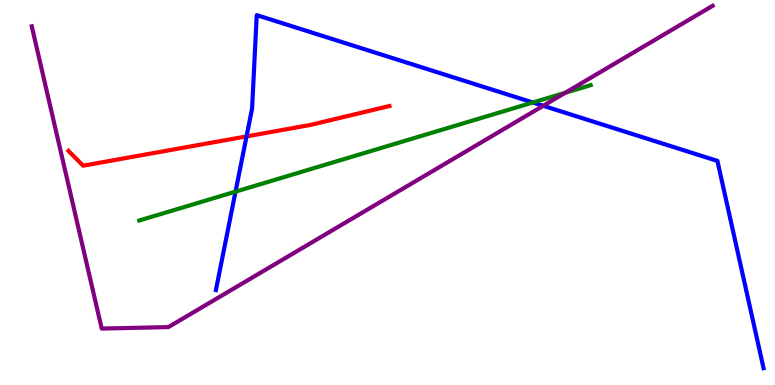[{'lines': ['blue', 'red'], 'intersections': [{'x': 3.18, 'y': 6.46}]}, {'lines': ['green', 'red'], 'intersections': []}, {'lines': ['purple', 'red'], 'intersections': []}, {'lines': ['blue', 'green'], 'intersections': [{'x': 3.04, 'y': 5.02}, {'x': 6.88, 'y': 7.34}]}, {'lines': ['blue', 'purple'], 'intersections': [{'x': 7.01, 'y': 7.25}]}, {'lines': ['green', 'purple'], 'intersections': [{'x': 7.29, 'y': 7.59}]}]